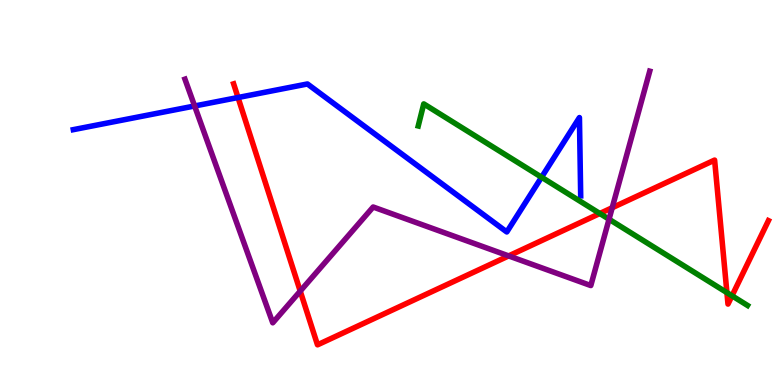[{'lines': ['blue', 'red'], 'intersections': [{'x': 3.07, 'y': 7.47}]}, {'lines': ['green', 'red'], 'intersections': [{'x': 7.74, 'y': 4.45}, {'x': 9.38, 'y': 2.4}, {'x': 9.45, 'y': 2.32}]}, {'lines': ['purple', 'red'], 'intersections': [{'x': 3.87, 'y': 2.44}, {'x': 6.56, 'y': 3.35}, {'x': 7.9, 'y': 4.6}]}, {'lines': ['blue', 'green'], 'intersections': [{'x': 6.99, 'y': 5.4}]}, {'lines': ['blue', 'purple'], 'intersections': [{'x': 2.51, 'y': 7.25}]}, {'lines': ['green', 'purple'], 'intersections': [{'x': 7.86, 'y': 4.31}]}]